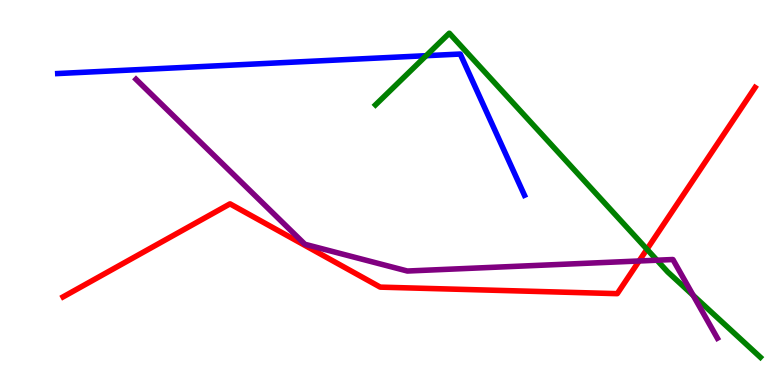[{'lines': ['blue', 'red'], 'intersections': []}, {'lines': ['green', 'red'], 'intersections': [{'x': 8.35, 'y': 3.53}]}, {'lines': ['purple', 'red'], 'intersections': [{'x': 8.25, 'y': 3.22}]}, {'lines': ['blue', 'green'], 'intersections': [{'x': 5.5, 'y': 8.55}]}, {'lines': ['blue', 'purple'], 'intersections': []}, {'lines': ['green', 'purple'], 'intersections': [{'x': 8.48, 'y': 3.24}, {'x': 8.94, 'y': 2.33}]}]